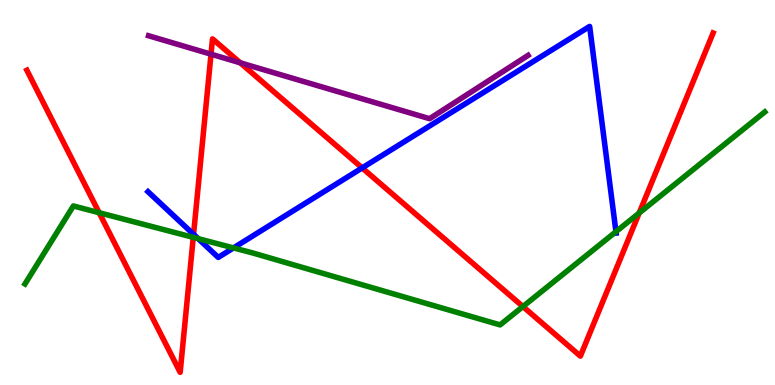[{'lines': ['blue', 'red'], 'intersections': [{'x': 2.5, 'y': 3.91}, {'x': 4.67, 'y': 5.64}]}, {'lines': ['green', 'red'], 'intersections': [{'x': 1.28, 'y': 4.47}, {'x': 2.49, 'y': 3.83}, {'x': 6.75, 'y': 2.04}, {'x': 8.25, 'y': 4.47}]}, {'lines': ['purple', 'red'], 'intersections': [{'x': 2.72, 'y': 8.59}, {'x': 3.1, 'y': 8.37}]}, {'lines': ['blue', 'green'], 'intersections': [{'x': 2.56, 'y': 3.8}, {'x': 3.01, 'y': 3.56}, {'x': 7.95, 'y': 3.98}]}, {'lines': ['blue', 'purple'], 'intersections': []}, {'lines': ['green', 'purple'], 'intersections': []}]